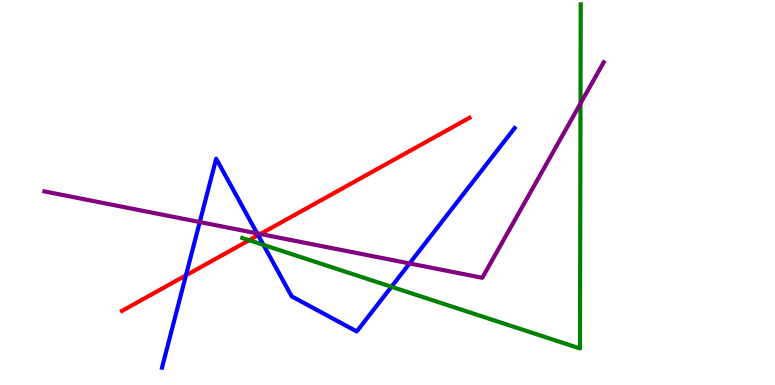[{'lines': ['blue', 'red'], 'intersections': [{'x': 2.4, 'y': 2.85}, {'x': 3.33, 'y': 3.89}]}, {'lines': ['green', 'red'], 'intersections': [{'x': 3.22, 'y': 3.76}]}, {'lines': ['purple', 'red'], 'intersections': [{'x': 3.36, 'y': 3.92}]}, {'lines': ['blue', 'green'], 'intersections': [{'x': 3.4, 'y': 3.64}, {'x': 5.05, 'y': 2.55}]}, {'lines': ['blue', 'purple'], 'intersections': [{'x': 2.58, 'y': 4.23}, {'x': 3.32, 'y': 3.94}, {'x': 5.28, 'y': 3.16}]}, {'lines': ['green', 'purple'], 'intersections': [{'x': 7.49, 'y': 7.31}]}]